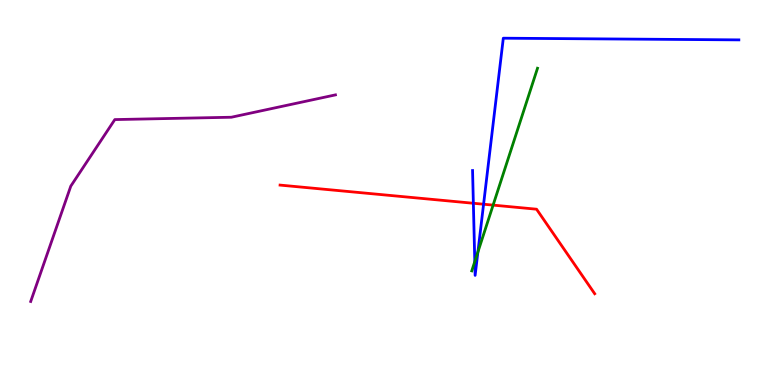[{'lines': ['blue', 'red'], 'intersections': [{'x': 6.11, 'y': 4.72}, {'x': 6.24, 'y': 4.7}]}, {'lines': ['green', 'red'], 'intersections': [{'x': 6.36, 'y': 4.67}]}, {'lines': ['purple', 'red'], 'intersections': []}, {'lines': ['blue', 'green'], 'intersections': [{'x': 6.13, 'y': 3.21}, {'x': 6.17, 'y': 3.46}]}, {'lines': ['blue', 'purple'], 'intersections': []}, {'lines': ['green', 'purple'], 'intersections': []}]